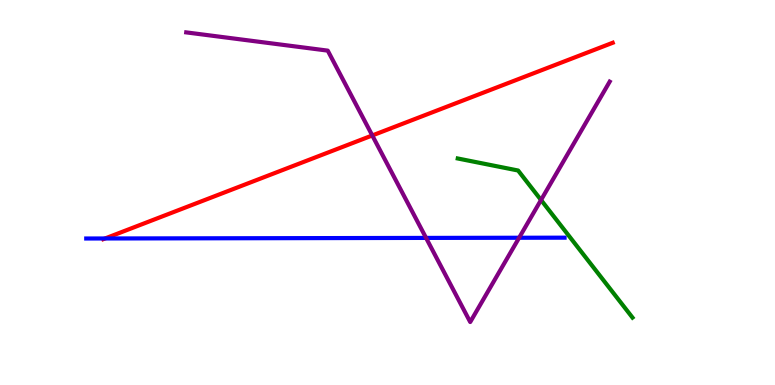[{'lines': ['blue', 'red'], 'intersections': [{'x': 1.36, 'y': 3.81}]}, {'lines': ['green', 'red'], 'intersections': []}, {'lines': ['purple', 'red'], 'intersections': [{'x': 4.8, 'y': 6.48}]}, {'lines': ['blue', 'green'], 'intersections': []}, {'lines': ['blue', 'purple'], 'intersections': [{'x': 5.5, 'y': 3.82}, {'x': 6.7, 'y': 3.82}]}, {'lines': ['green', 'purple'], 'intersections': [{'x': 6.98, 'y': 4.81}]}]